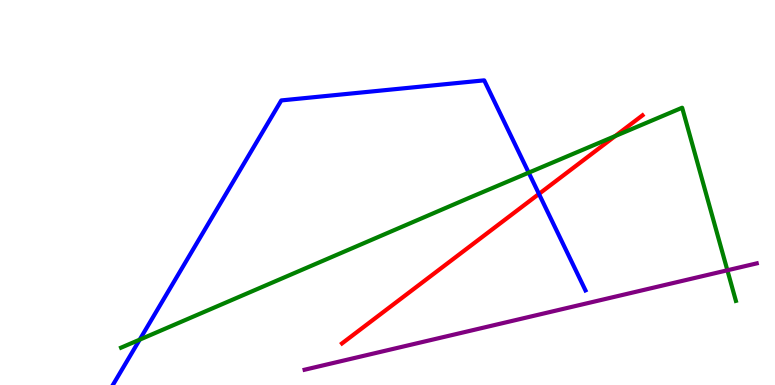[{'lines': ['blue', 'red'], 'intersections': [{'x': 6.95, 'y': 4.96}]}, {'lines': ['green', 'red'], 'intersections': [{'x': 7.94, 'y': 6.47}]}, {'lines': ['purple', 'red'], 'intersections': []}, {'lines': ['blue', 'green'], 'intersections': [{'x': 1.8, 'y': 1.18}, {'x': 6.82, 'y': 5.52}]}, {'lines': ['blue', 'purple'], 'intersections': []}, {'lines': ['green', 'purple'], 'intersections': [{'x': 9.39, 'y': 2.98}]}]